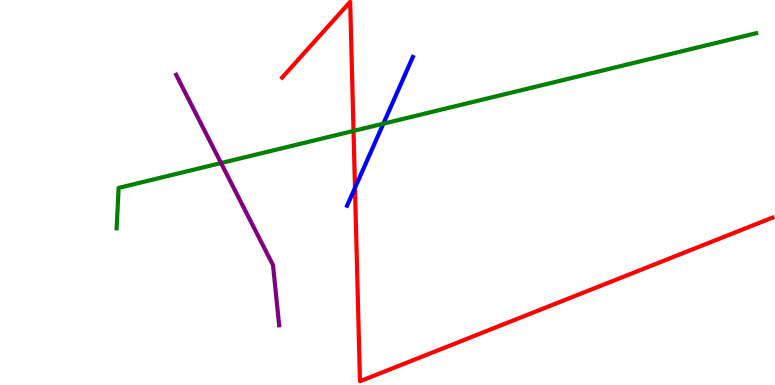[{'lines': ['blue', 'red'], 'intersections': [{'x': 4.58, 'y': 5.12}]}, {'lines': ['green', 'red'], 'intersections': [{'x': 4.56, 'y': 6.6}]}, {'lines': ['purple', 'red'], 'intersections': []}, {'lines': ['blue', 'green'], 'intersections': [{'x': 4.95, 'y': 6.79}]}, {'lines': ['blue', 'purple'], 'intersections': []}, {'lines': ['green', 'purple'], 'intersections': [{'x': 2.85, 'y': 5.76}]}]